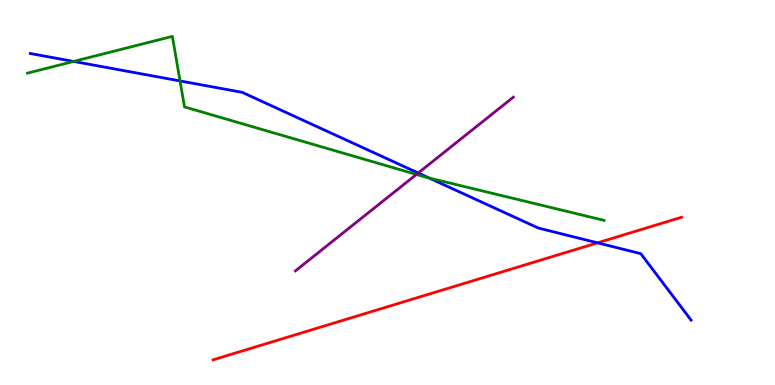[{'lines': ['blue', 'red'], 'intersections': [{'x': 7.71, 'y': 3.69}]}, {'lines': ['green', 'red'], 'intersections': []}, {'lines': ['purple', 'red'], 'intersections': []}, {'lines': ['blue', 'green'], 'intersections': [{'x': 0.95, 'y': 8.4}, {'x': 2.32, 'y': 7.9}, {'x': 5.54, 'y': 5.37}]}, {'lines': ['blue', 'purple'], 'intersections': [{'x': 5.4, 'y': 5.51}]}, {'lines': ['green', 'purple'], 'intersections': [{'x': 5.37, 'y': 5.47}]}]